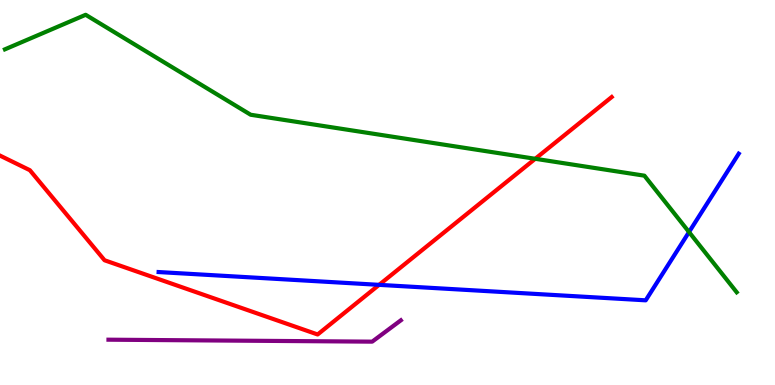[{'lines': ['blue', 'red'], 'intersections': [{'x': 4.89, 'y': 2.6}]}, {'lines': ['green', 'red'], 'intersections': [{'x': 6.91, 'y': 5.88}]}, {'lines': ['purple', 'red'], 'intersections': []}, {'lines': ['blue', 'green'], 'intersections': [{'x': 8.89, 'y': 3.97}]}, {'lines': ['blue', 'purple'], 'intersections': []}, {'lines': ['green', 'purple'], 'intersections': []}]